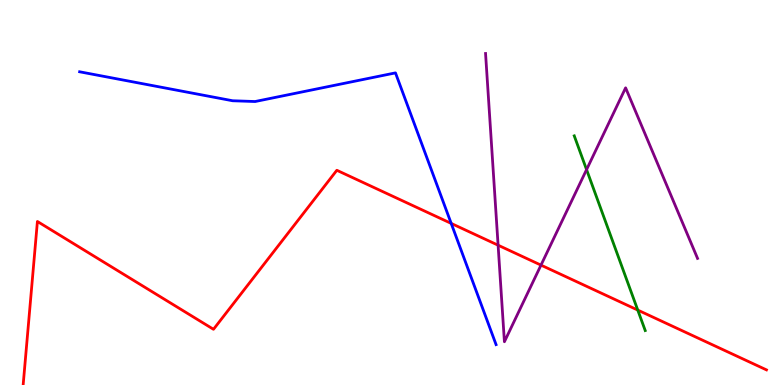[{'lines': ['blue', 'red'], 'intersections': [{'x': 5.82, 'y': 4.2}]}, {'lines': ['green', 'red'], 'intersections': [{'x': 8.23, 'y': 1.95}]}, {'lines': ['purple', 'red'], 'intersections': [{'x': 6.43, 'y': 3.63}, {'x': 6.98, 'y': 3.11}]}, {'lines': ['blue', 'green'], 'intersections': []}, {'lines': ['blue', 'purple'], 'intersections': []}, {'lines': ['green', 'purple'], 'intersections': [{'x': 7.57, 'y': 5.59}]}]